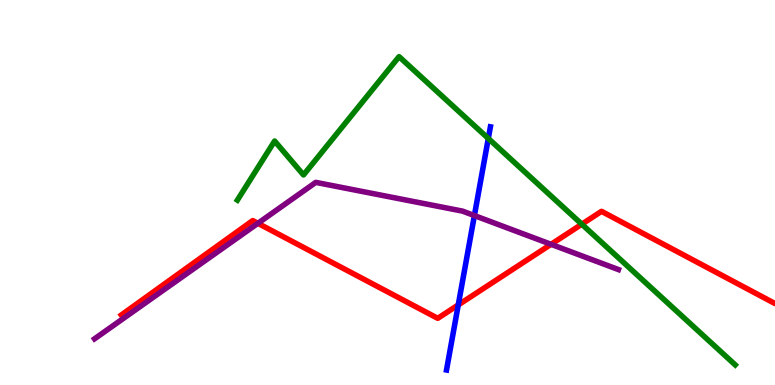[{'lines': ['blue', 'red'], 'intersections': [{'x': 5.91, 'y': 2.08}]}, {'lines': ['green', 'red'], 'intersections': [{'x': 7.51, 'y': 4.18}]}, {'lines': ['purple', 'red'], 'intersections': [{'x': 3.33, 'y': 4.2}, {'x': 7.11, 'y': 3.65}]}, {'lines': ['blue', 'green'], 'intersections': [{'x': 6.3, 'y': 6.4}]}, {'lines': ['blue', 'purple'], 'intersections': [{'x': 6.12, 'y': 4.4}]}, {'lines': ['green', 'purple'], 'intersections': []}]